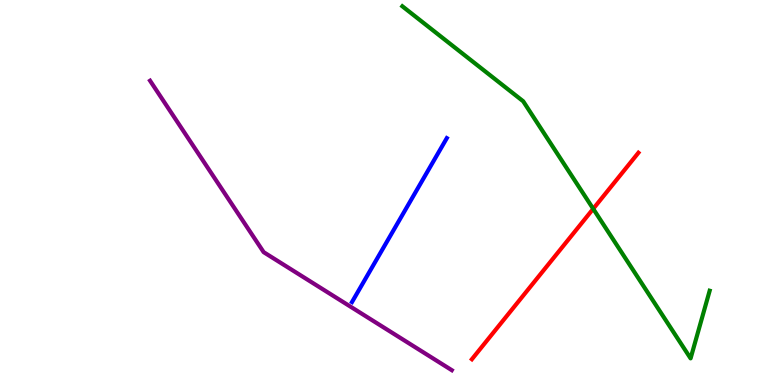[{'lines': ['blue', 'red'], 'intersections': []}, {'lines': ['green', 'red'], 'intersections': [{'x': 7.65, 'y': 4.58}]}, {'lines': ['purple', 'red'], 'intersections': []}, {'lines': ['blue', 'green'], 'intersections': []}, {'lines': ['blue', 'purple'], 'intersections': []}, {'lines': ['green', 'purple'], 'intersections': []}]